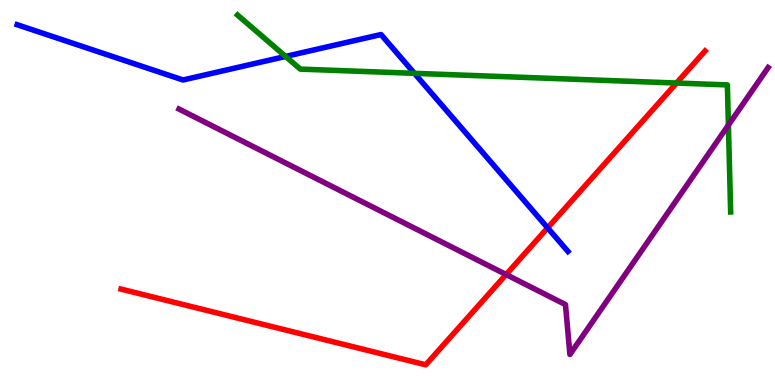[{'lines': ['blue', 'red'], 'intersections': [{'x': 7.07, 'y': 4.08}]}, {'lines': ['green', 'red'], 'intersections': [{'x': 8.73, 'y': 7.84}]}, {'lines': ['purple', 'red'], 'intersections': [{'x': 6.53, 'y': 2.87}]}, {'lines': ['blue', 'green'], 'intersections': [{'x': 3.69, 'y': 8.53}, {'x': 5.35, 'y': 8.1}]}, {'lines': ['blue', 'purple'], 'intersections': []}, {'lines': ['green', 'purple'], 'intersections': [{'x': 9.4, 'y': 6.75}]}]